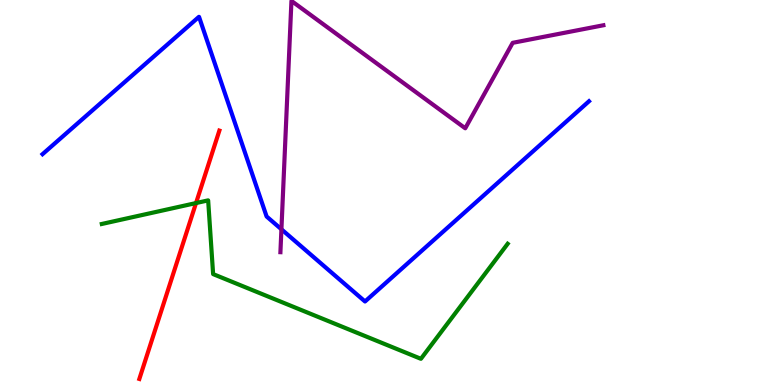[{'lines': ['blue', 'red'], 'intersections': []}, {'lines': ['green', 'red'], 'intersections': [{'x': 2.53, 'y': 4.73}]}, {'lines': ['purple', 'red'], 'intersections': []}, {'lines': ['blue', 'green'], 'intersections': []}, {'lines': ['blue', 'purple'], 'intersections': [{'x': 3.63, 'y': 4.04}]}, {'lines': ['green', 'purple'], 'intersections': []}]